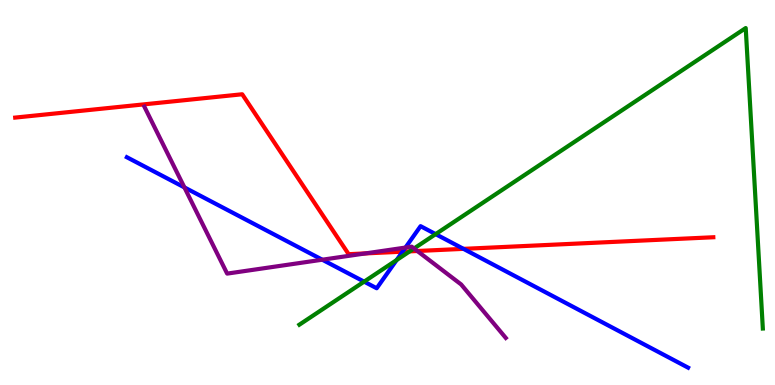[{'lines': ['blue', 'red'], 'intersections': [{'x': 5.19, 'y': 3.46}, {'x': 5.98, 'y': 3.54}]}, {'lines': ['green', 'red'], 'intersections': [{'x': 5.29, 'y': 3.47}]}, {'lines': ['purple', 'red'], 'intersections': [{'x': 4.72, 'y': 3.42}, {'x': 5.38, 'y': 3.48}]}, {'lines': ['blue', 'green'], 'intersections': [{'x': 4.7, 'y': 2.68}, {'x': 5.12, 'y': 3.25}, {'x': 5.62, 'y': 3.92}]}, {'lines': ['blue', 'purple'], 'intersections': [{'x': 2.38, 'y': 5.13}, {'x': 4.16, 'y': 3.25}, {'x': 5.23, 'y': 3.57}]}, {'lines': ['green', 'purple'], 'intersections': [{'x': 5.34, 'y': 3.55}]}]